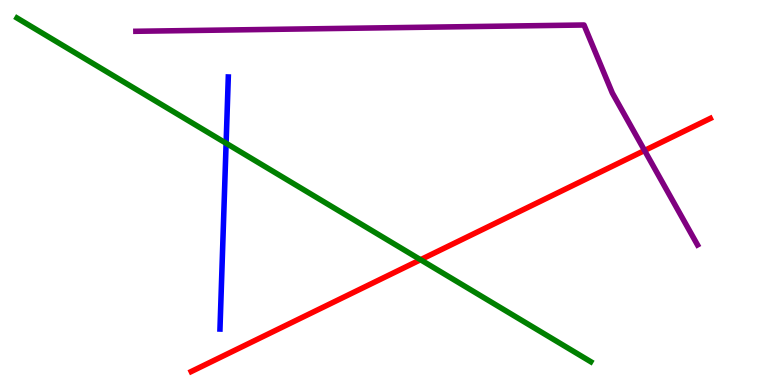[{'lines': ['blue', 'red'], 'intersections': []}, {'lines': ['green', 'red'], 'intersections': [{'x': 5.43, 'y': 3.25}]}, {'lines': ['purple', 'red'], 'intersections': [{'x': 8.32, 'y': 6.09}]}, {'lines': ['blue', 'green'], 'intersections': [{'x': 2.92, 'y': 6.28}]}, {'lines': ['blue', 'purple'], 'intersections': []}, {'lines': ['green', 'purple'], 'intersections': []}]